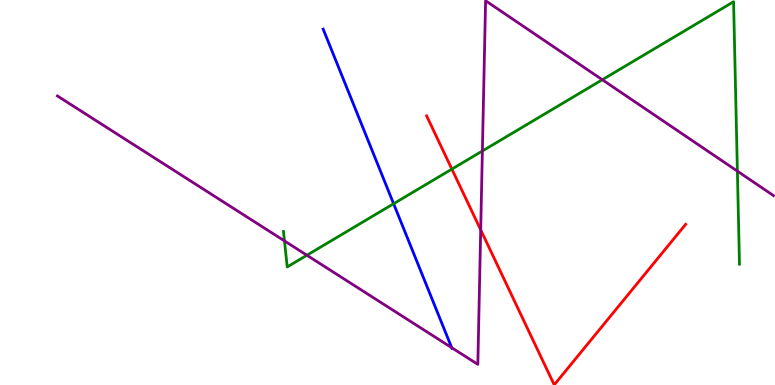[{'lines': ['blue', 'red'], 'intersections': []}, {'lines': ['green', 'red'], 'intersections': [{'x': 5.83, 'y': 5.61}]}, {'lines': ['purple', 'red'], 'intersections': [{'x': 6.2, 'y': 4.03}]}, {'lines': ['blue', 'green'], 'intersections': [{'x': 5.08, 'y': 4.71}]}, {'lines': ['blue', 'purple'], 'intersections': [{'x': 5.83, 'y': 0.969}]}, {'lines': ['green', 'purple'], 'intersections': [{'x': 3.67, 'y': 3.74}, {'x': 3.96, 'y': 3.37}, {'x': 6.22, 'y': 6.08}, {'x': 7.77, 'y': 7.93}, {'x': 9.51, 'y': 5.55}]}]